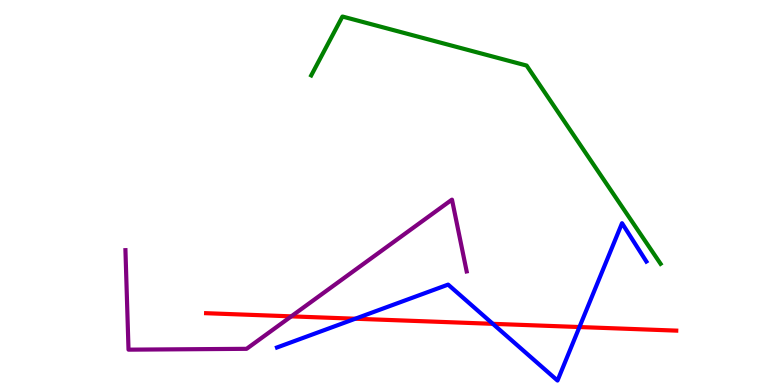[{'lines': ['blue', 'red'], 'intersections': [{'x': 4.58, 'y': 1.72}, {'x': 6.36, 'y': 1.59}, {'x': 7.48, 'y': 1.51}]}, {'lines': ['green', 'red'], 'intersections': []}, {'lines': ['purple', 'red'], 'intersections': [{'x': 3.76, 'y': 1.78}]}, {'lines': ['blue', 'green'], 'intersections': []}, {'lines': ['blue', 'purple'], 'intersections': []}, {'lines': ['green', 'purple'], 'intersections': []}]